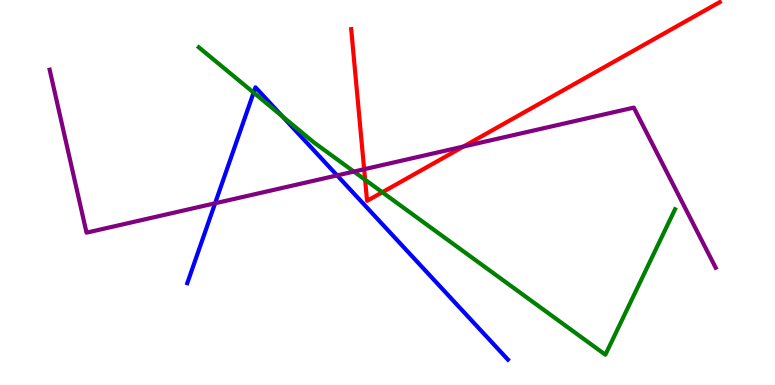[{'lines': ['blue', 'red'], 'intersections': []}, {'lines': ['green', 'red'], 'intersections': [{'x': 4.71, 'y': 5.33}, {'x': 4.93, 'y': 5.01}]}, {'lines': ['purple', 'red'], 'intersections': [{'x': 4.7, 'y': 5.6}, {'x': 5.98, 'y': 6.19}]}, {'lines': ['blue', 'green'], 'intersections': [{'x': 3.27, 'y': 7.59}, {'x': 3.64, 'y': 6.98}]}, {'lines': ['blue', 'purple'], 'intersections': [{'x': 2.78, 'y': 4.72}, {'x': 4.35, 'y': 5.44}]}, {'lines': ['green', 'purple'], 'intersections': [{'x': 4.57, 'y': 5.54}]}]